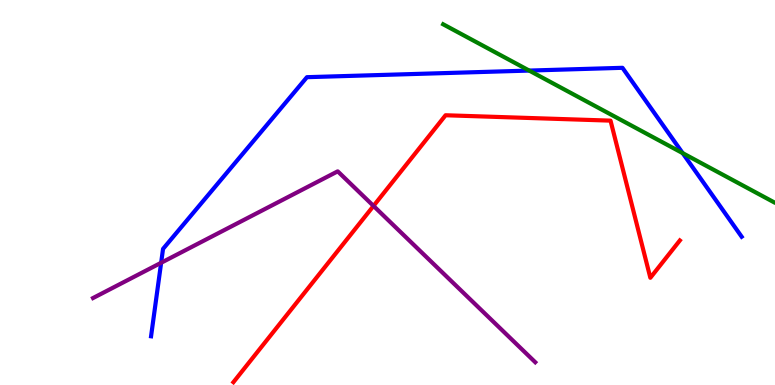[{'lines': ['blue', 'red'], 'intersections': []}, {'lines': ['green', 'red'], 'intersections': []}, {'lines': ['purple', 'red'], 'intersections': [{'x': 4.82, 'y': 4.65}]}, {'lines': ['blue', 'green'], 'intersections': [{'x': 6.83, 'y': 8.17}, {'x': 8.81, 'y': 6.02}]}, {'lines': ['blue', 'purple'], 'intersections': [{'x': 2.08, 'y': 3.17}]}, {'lines': ['green', 'purple'], 'intersections': []}]